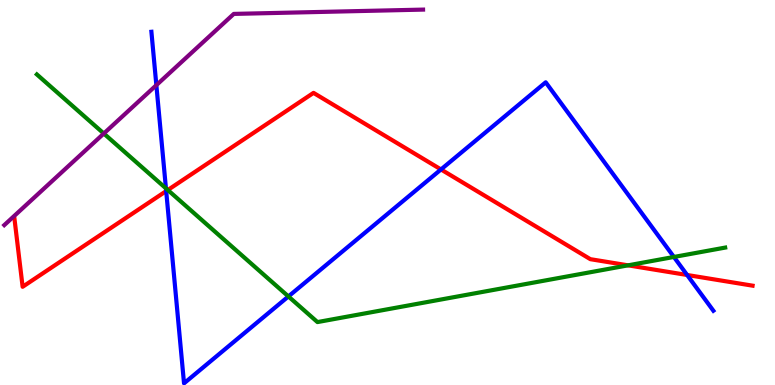[{'lines': ['blue', 'red'], 'intersections': [{'x': 2.14, 'y': 5.04}, {'x': 5.69, 'y': 5.6}, {'x': 8.87, 'y': 2.86}]}, {'lines': ['green', 'red'], 'intersections': [{'x': 2.17, 'y': 5.06}, {'x': 8.1, 'y': 3.11}]}, {'lines': ['purple', 'red'], 'intersections': []}, {'lines': ['blue', 'green'], 'intersections': [{'x': 2.14, 'y': 5.11}, {'x': 3.72, 'y': 2.3}, {'x': 8.7, 'y': 3.33}]}, {'lines': ['blue', 'purple'], 'intersections': [{'x': 2.02, 'y': 7.79}]}, {'lines': ['green', 'purple'], 'intersections': [{'x': 1.34, 'y': 6.53}]}]